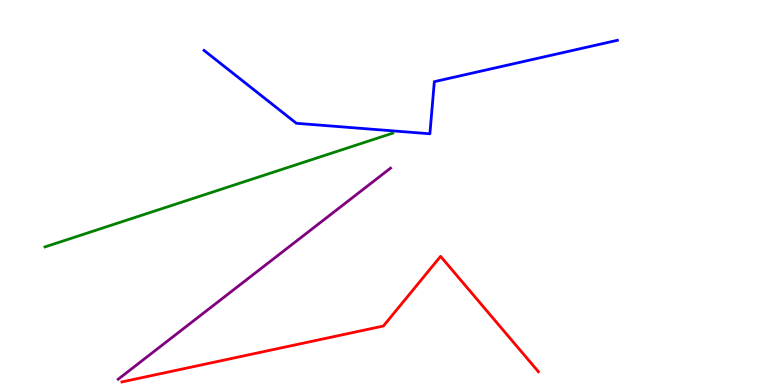[{'lines': ['blue', 'red'], 'intersections': []}, {'lines': ['green', 'red'], 'intersections': []}, {'lines': ['purple', 'red'], 'intersections': []}, {'lines': ['blue', 'green'], 'intersections': []}, {'lines': ['blue', 'purple'], 'intersections': []}, {'lines': ['green', 'purple'], 'intersections': []}]